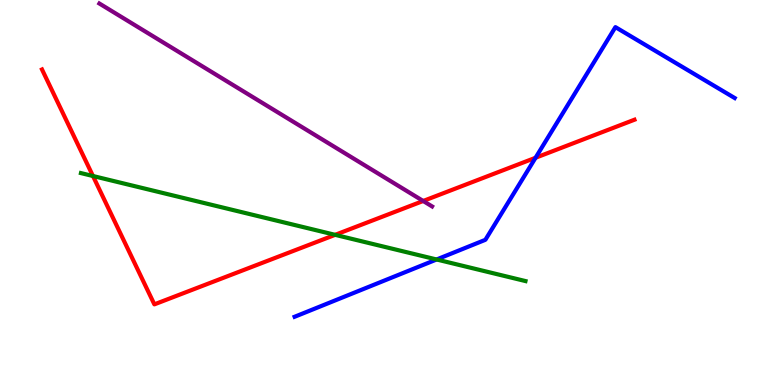[{'lines': ['blue', 'red'], 'intersections': [{'x': 6.91, 'y': 5.9}]}, {'lines': ['green', 'red'], 'intersections': [{'x': 1.2, 'y': 5.43}, {'x': 4.32, 'y': 3.9}]}, {'lines': ['purple', 'red'], 'intersections': [{'x': 5.46, 'y': 4.78}]}, {'lines': ['blue', 'green'], 'intersections': [{'x': 5.63, 'y': 3.26}]}, {'lines': ['blue', 'purple'], 'intersections': []}, {'lines': ['green', 'purple'], 'intersections': []}]